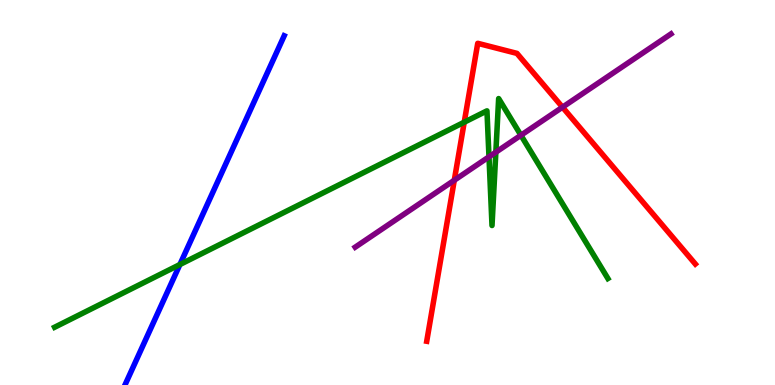[{'lines': ['blue', 'red'], 'intersections': []}, {'lines': ['green', 'red'], 'intersections': [{'x': 5.99, 'y': 6.83}]}, {'lines': ['purple', 'red'], 'intersections': [{'x': 5.86, 'y': 5.32}, {'x': 7.26, 'y': 7.22}]}, {'lines': ['blue', 'green'], 'intersections': [{'x': 2.32, 'y': 3.13}]}, {'lines': ['blue', 'purple'], 'intersections': []}, {'lines': ['green', 'purple'], 'intersections': [{'x': 6.31, 'y': 5.93}, {'x': 6.4, 'y': 6.05}, {'x': 6.72, 'y': 6.49}]}]